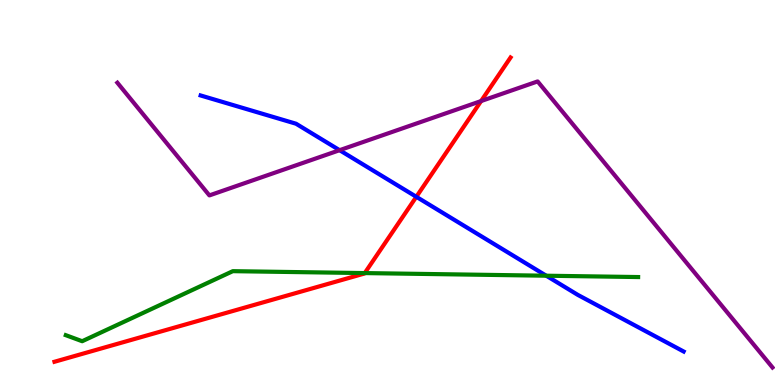[{'lines': ['blue', 'red'], 'intersections': [{'x': 5.37, 'y': 4.89}]}, {'lines': ['green', 'red'], 'intersections': [{'x': 4.71, 'y': 2.91}]}, {'lines': ['purple', 'red'], 'intersections': [{'x': 6.21, 'y': 7.38}]}, {'lines': ['blue', 'green'], 'intersections': [{'x': 7.05, 'y': 2.84}]}, {'lines': ['blue', 'purple'], 'intersections': [{'x': 4.38, 'y': 6.1}]}, {'lines': ['green', 'purple'], 'intersections': []}]